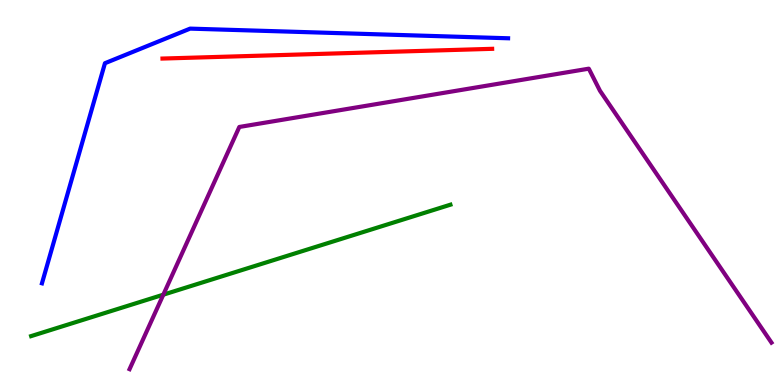[{'lines': ['blue', 'red'], 'intersections': []}, {'lines': ['green', 'red'], 'intersections': []}, {'lines': ['purple', 'red'], 'intersections': []}, {'lines': ['blue', 'green'], 'intersections': []}, {'lines': ['blue', 'purple'], 'intersections': []}, {'lines': ['green', 'purple'], 'intersections': [{'x': 2.11, 'y': 2.35}]}]